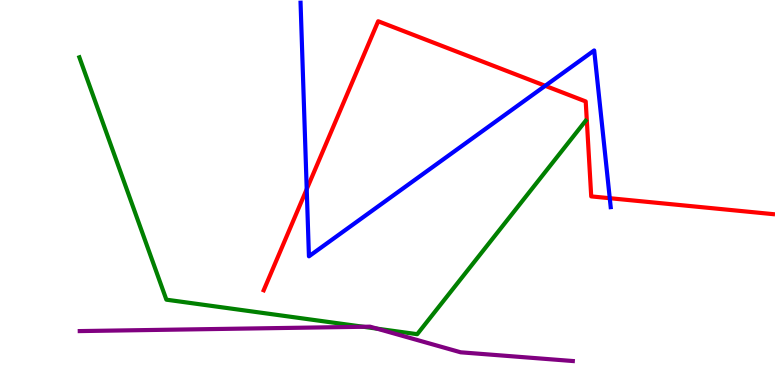[{'lines': ['blue', 'red'], 'intersections': [{'x': 3.96, 'y': 5.09}, {'x': 7.04, 'y': 7.77}, {'x': 7.87, 'y': 4.85}]}, {'lines': ['green', 'red'], 'intersections': []}, {'lines': ['purple', 'red'], 'intersections': []}, {'lines': ['blue', 'green'], 'intersections': []}, {'lines': ['blue', 'purple'], 'intersections': []}, {'lines': ['green', 'purple'], 'intersections': [{'x': 4.69, 'y': 1.51}, {'x': 4.87, 'y': 1.46}]}]